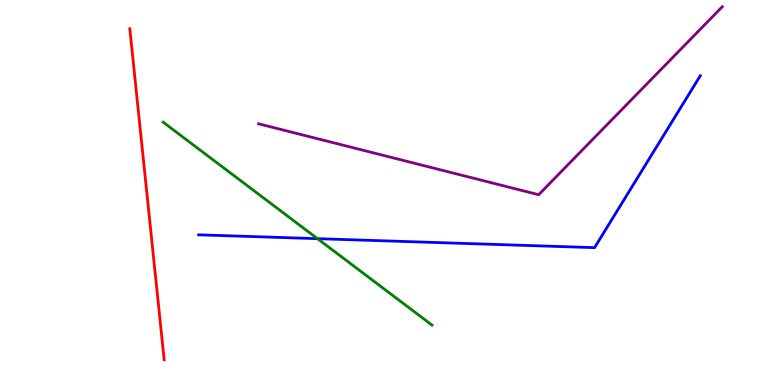[{'lines': ['blue', 'red'], 'intersections': []}, {'lines': ['green', 'red'], 'intersections': []}, {'lines': ['purple', 'red'], 'intersections': []}, {'lines': ['blue', 'green'], 'intersections': [{'x': 4.1, 'y': 3.8}]}, {'lines': ['blue', 'purple'], 'intersections': []}, {'lines': ['green', 'purple'], 'intersections': []}]